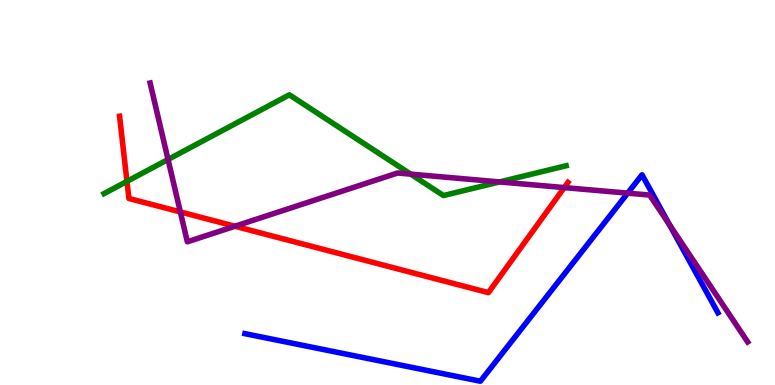[{'lines': ['blue', 'red'], 'intersections': []}, {'lines': ['green', 'red'], 'intersections': [{'x': 1.64, 'y': 5.29}]}, {'lines': ['purple', 'red'], 'intersections': [{'x': 2.33, 'y': 4.5}, {'x': 3.03, 'y': 4.12}, {'x': 7.28, 'y': 5.13}]}, {'lines': ['blue', 'green'], 'intersections': []}, {'lines': ['blue', 'purple'], 'intersections': [{'x': 8.1, 'y': 4.98}, {'x': 8.64, 'y': 4.16}]}, {'lines': ['green', 'purple'], 'intersections': [{'x': 2.17, 'y': 5.86}, {'x': 5.3, 'y': 5.48}, {'x': 6.45, 'y': 5.27}]}]